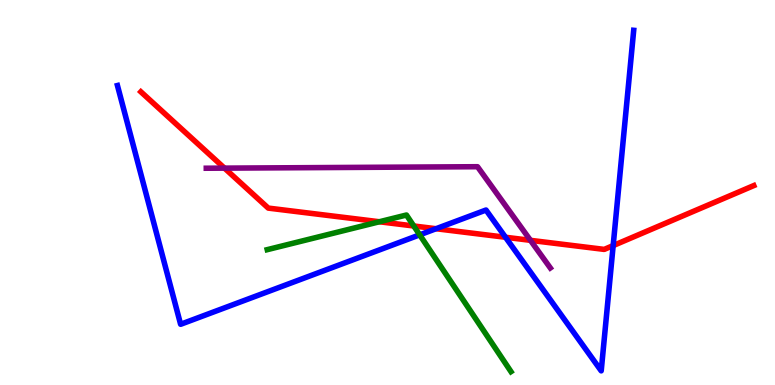[{'lines': ['blue', 'red'], 'intersections': [{'x': 5.63, 'y': 4.06}, {'x': 6.52, 'y': 3.84}, {'x': 7.91, 'y': 3.62}]}, {'lines': ['green', 'red'], 'intersections': [{'x': 4.9, 'y': 4.24}, {'x': 5.34, 'y': 4.13}]}, {'lines': ['purple', 'red'], 'intersections': [{'x': 2.9, 'y': 5.63}, {'x': 6.84, 'y': 3.76}]}, {'lines': ['blue', 'green'], 'intersections': [{'x': 5.42, 'y': 3.9}]}, {'lines': ['blue', 'purple'], 'intersections': []}, {'lines': ['green', 'purple'], 'intersections': []}]